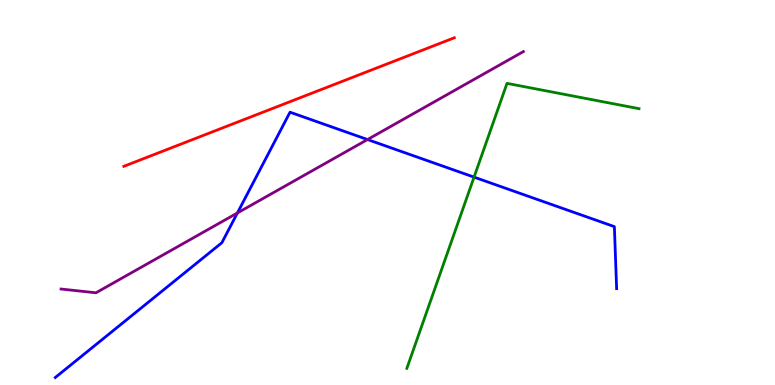[{'lines': ['blue', 'red'], 'intersections': []}, {'lines': ['green', 'red'], 'intersections': []}, {'lines': ['purple', 'red'], 'intersections': []}, {'lines': ['blue', 'green'], 'intersections': [{'x': 6.12, 'y': 5.4}]}, {'lines': ['blue', 'purple'], 'intersections': [{'x': 3.06, 'y': 4.47}, {'x': 4.74, 'y': 6.38}]}, {'lines': ['green', 'purple'], 'intersections': []}]